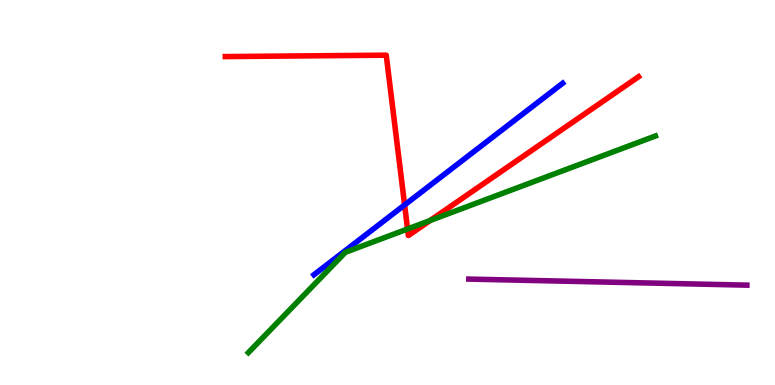[{'lines': ['blue', 'red'], 'intersections': [{'x': 5.22, 'y': 4.68}]}, {'lines': ['green', 'red'], 'intersections': [{'x': 5.26, 'y': 4.05}, {'x': 5.55, 'y': 4.27}]}, {'lines': ['purple', 'red'], 'intersections': []}, {'lines': ['blue', 'green'], 'intersections': []}, {'lines': ['blue', 'purple'], 'intersections': []}, {'lines': ['green', 'purple'], 'intersections': []}]